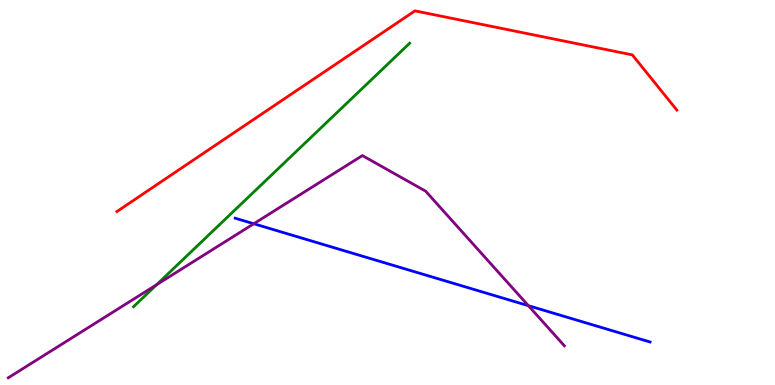[{'lines': ['blue', 'red'], 'intersections': []}, {'lines': ['green', 'red'], 'intersections': []}, {'lines': ['purple', 'red'], 'intersections': []}, {'lines': ['blue', 'green'], 'intersections': []}, {'lines': ['blue', 'purple'], 'intersections': [{'x': 3.27, 'y': 4.19}, {'x': 6.82, 'y': 2.06}]}, {'lines': ['green', 'purple'], 'intersections': [{'x': 2.02, 'y': 2.6}]}]